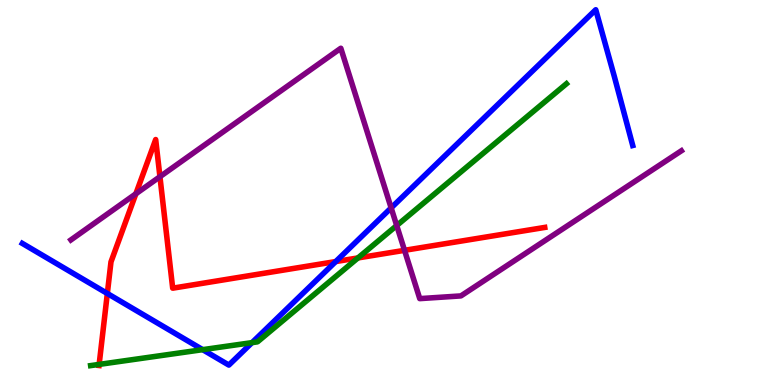[{'lines': ['blue', 'red'], 'intersections': [{'x': 1.38, 'y': 2.38}, {'x': 4.33, 'y': 3.21}]}, {'lines': ['green', 'red'], 'intersections': [{'x': 1.28, 'y': 0.535}, {'x': 4.62, 'y': 3.3}]}, {'lines': ['purple', 'red'], 'intersections': [{'x': 1.75, 'y': 4.97}, {'x': 2.06, 'y': 5.41}, {'x': 5.22, 'y': 3.5}]}, {'lines': ['blue', 'green'], 'intersections': [{'x': 2.62, 'y': 0.918}, {'x': 3.25, 'y': 1.1}]}, {'lines': ['blue', 'purple'], 'intersections': [{'x': 5.05, 'y': 4.6}]}, {'lines': ['green', 'purple'], 'intersections': [{'x': 5.12, 'y': 4.14}]}]